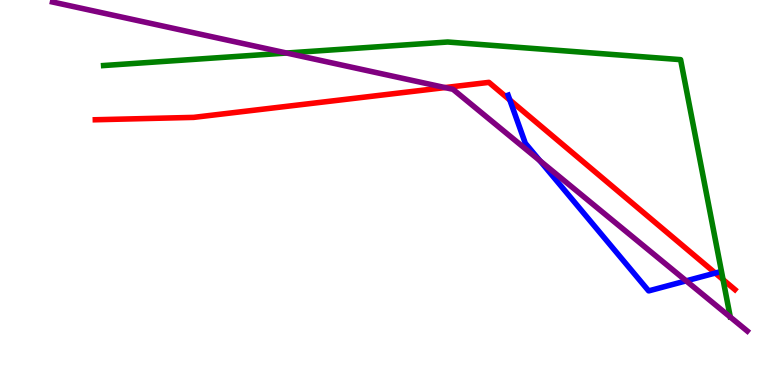[{'lines': ['blue', 'red'], 'intersections': [{'x': 6.58, 'y': 7.4}, {'x': 9.23, 'y': 2.91}]}, {'lines': ['green', 'red'], 'intersections': [{'x': 9.33, 'y': 2.74}]}, {'lines': ['purple', 'red'], 'intersections': [{'x': 5.74, 'y': 7.73}]}, {'lines': ['blue', 'green'], 'intersections': []}, {'lines': ['blue', 'purple'], 'intersections': [{'x': 6.97, 'y': 5.83}, {'x': 8.85, 'y': 2.71}]}, {'lines': ['green', 'purple'], 'intersections': [{'x': 3.7, 'y': 8.62}]}]